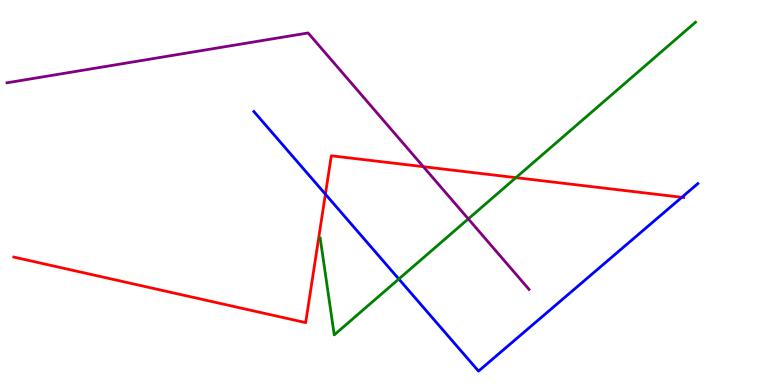[{'lines': ['blue', 'red'], 'intersections': [{'x': 4.2, 'y': 4.96}, {'x': 8.8, 'y': 4.88}]}, {'lines': ['green', 'red'], 'intersections': [{'x': 6.66, 'y': 5.39}]}, {'lines': ['purple', 'red'], 'intersections': [{'x': 5.46, 'y': 5.67}]}, {'lines': ['blue', 'green'], 'intersections': [{'x': 5.15, 'y': 2.75}]}, {'lines': ['blue', 'purple'], 'intersections': []}, {'lines': ['green', 'purple'], 'intersections': [{'x': 6.04, 'y': 4.31}]}]